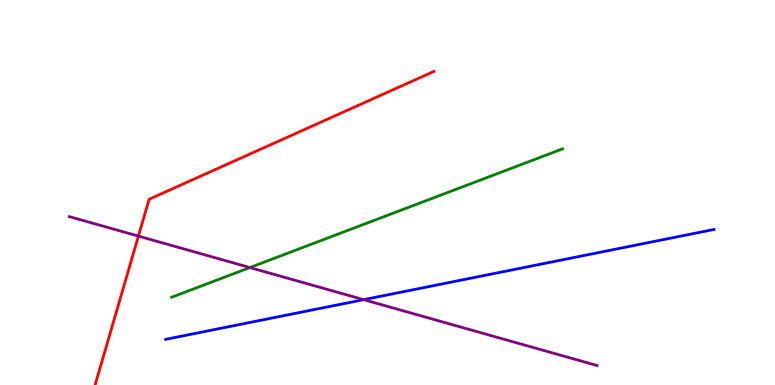[{'lines': ['blue', 'red'], 'intersections': []}, {'lines': ['green', 'red'], 'intersections': []}, {'lines': ['purple', 'red'], 'intersections': [{'x': 1.79, 'y': 3.87}]}, {'lines': ['blue', 'green'], 'intersections': []}, {'lines': ['blue', 'purple'], 'intersections': [{'x': 4.69, 'y': 2.22}]}, {'lines': ['green', 'purple'], 'intersections': [{'x': 3.22, 'y': 3.05}]}]